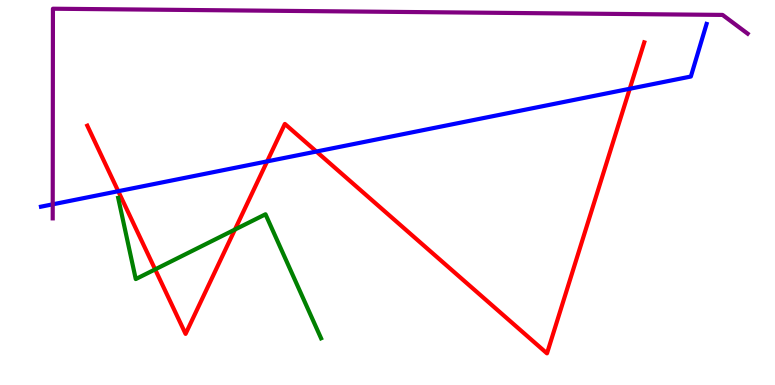[{'lines': ['blue', 'red'], 'intersections': [{'x': 1.53, 'y': 5.03}, {'x': 3.45, 'y': 5.81}, {'x': 4.08, 'y': 6.06}, {'x': 8.13, 'y': 7.69}]}, {'lines': ['green', 'red'], 'intersections': [{'x': 2.0, 'y': 3.0}, {'x': 3.03, 'y': 4.04}]}, {'lines': ['purple', 'red'], 'intersections': []}, {'lines': ['blue', 'green'], 'intersections': []}, {'lines': ['blue', 'purple'], 'intersections': [{'x': 0.68, 'y': 4.69}]}, {'lines': ['green', 'purple'], 'intersections': []}]